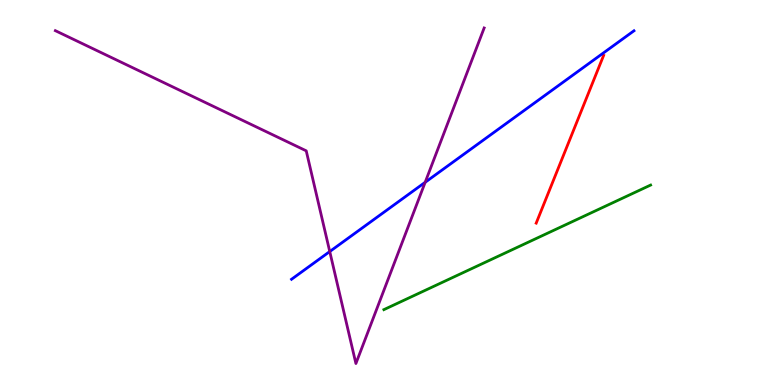[{'lines': ['blue', 'red'], 'intersections': []}, {'lines': ['green', 'red'], 'intersections': []}, {'lines': ['purple', 'red'], 'intersections': []}, {'lines': ['blue', 'green'], 'intersections': []}, {'lines': ['blue', 'purple'], 'intersections': [{'x': 4.25, 'y': 3.47}, {'x': 5.49, 'y': 5.26}]}, {'lines': ['green', 'purple'], 'intersections': []}]